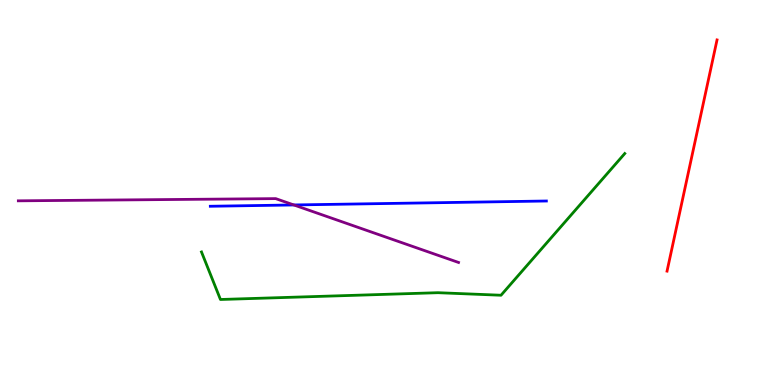[{'lines': ['blue', 'red'], 'intersections': []}, {'lines': ['green', 'red'], 'intersections': []}, {'lines': ['purple', 'red'], 'intersections': []}, {'lines': ['blue', 'green'], 'intersections': []}, {'lines': ['blue', 'purple'], 'intersections': [{'x': 3.79, 'y': 4.68}]}, {'lines': ['green', 'purple'], 'intersections': []}]